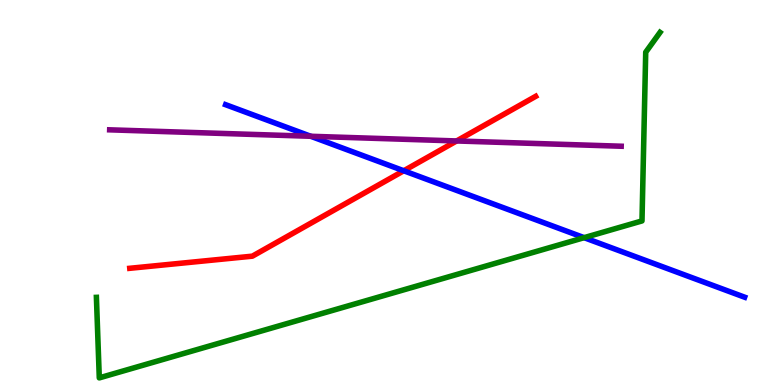[{'lines': ['blue', 'red'], 'intersections': [{'x': 5.21, 'y': 5.56}]}, {'lines': ['green', 'red'], 'intersections': []}, {'lines': ['purple', 'red'], 'intersections': [{'x': 5.89, 'y': 6.34}]}, {'lines': ['blue', 'green'], 'intersections': [{'x': 7.54, 'y': 3.83}]}, {'lines': ['blue', 'purple'], 'intersections': [{'x': 4.01, 'y': 6.46}]}, {'lines': ['green', 'purple'], 'intersections': []}]